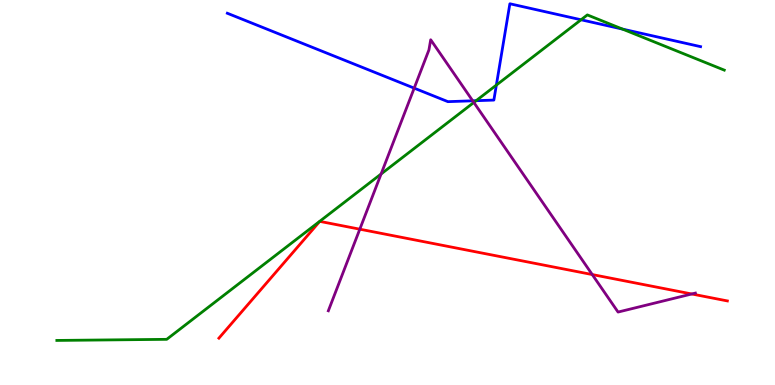[{'lines': ['blue', 'red'], 'intersections': []}, {'lines': ['green', 'red'], 'intersections': []}, {'lines': ['purple', 'red'], 'intersections': [{'x': 4.64, 'y': 4.05}, {'x': 7.64, 'y': 2.87}, {'x': 8.93, 'y': 2.36}]}, {'lines': ['blue', 'green'], 'intersections': [{'x': 6.14, 'y': 7.38}, {'x': 6.4, 'y': 7.79}, {'x': 7.5, 'y': 9.49}, {'x': 8.03, 'y': 9.24}]}, {'lines': ['blue', 'purple'], 'intersections': [{'x': 5.34, 'y': 7.71}, {'x': 6.1, 'y': 7.38}]}, {'lines': ['green', 'purple'], 'intersections': [{'x': 4.92, 'y': 5.48}, {'x': 6.11, 'y': 7.34}]}]